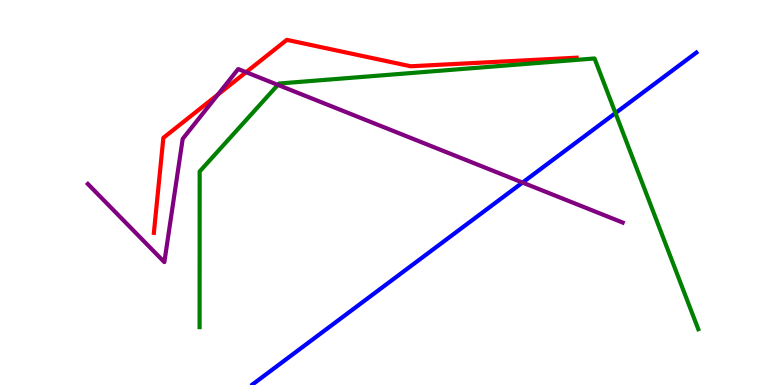[{'lines': ['blue', 'red'], 'intersections': []}, {'lines': ['green', 'red'], 'intersections': []}, {'lines': ['purple', 'red'], 'intersections': [{'x': 2.81, 'y': 7.54}, {'x': 3.18, 'y': 8.12}]}, {'lines': ['blue', 'green'], 'intersections': [{'x': 7.94, 'y': 7.06}]}, {'lines': ['blue', 'purple'], 'intersections': [{'x': 6.74, 'y': 5.26}]}, {'lines': ['green', 'purple'], 'intersections': [{'x': 3.59, 'y': 7.8}]}]